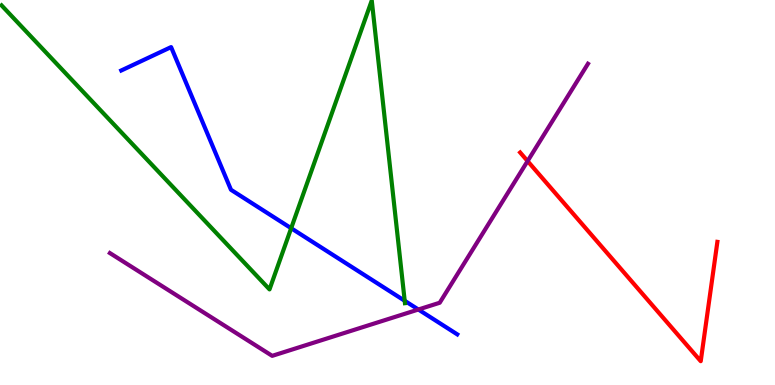[{'lines': ['blue', 'red'], 'intersections': []}, {'lines': ['green', 'red'], 'intersections': []}, {'lines': ['purple', 'red'], 'intersections': [{'x': 6.81, 'y': 5.82}]}, {'lines': ['blue', 'green'], 'intersections': [{'x': 3.76, 'y': 4.07}, {'x': 5.22, 'y': 2.19}]}, {'lines': ['blue', 'purple'], 'intersections': [{'x': 5.4, 'y': 1.96}]}, {'lines': ['green', 'purple'], 'intersections': []}]